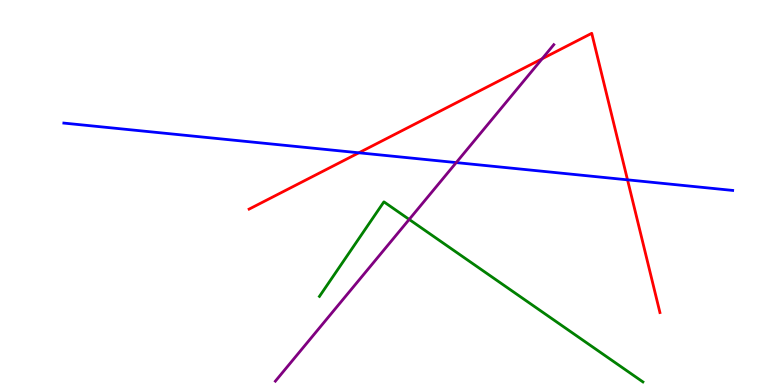[{'lines': ['blue', 'red'], 'intersections': [{'x': 4.63, 'y': 6.03}, {'x': 8.1, 'y': 5.33}]}, {'lines': ['green', 'red'], 'intersections': []}, {'lines': ['purple', 'red'], 'intersections': [{'x': 7.0, 'y': 8.47}]}, {'lines': ['blue', 'green'], 'intersections': []}, {'lines': ['blue', 'purple'], 'intersections': [{'x': 5.89, 'y': 5.78}]}, {'lines': ['green', 'purple'], 'intersections': [{'x': 5.28, 'y': 4.3}]}]